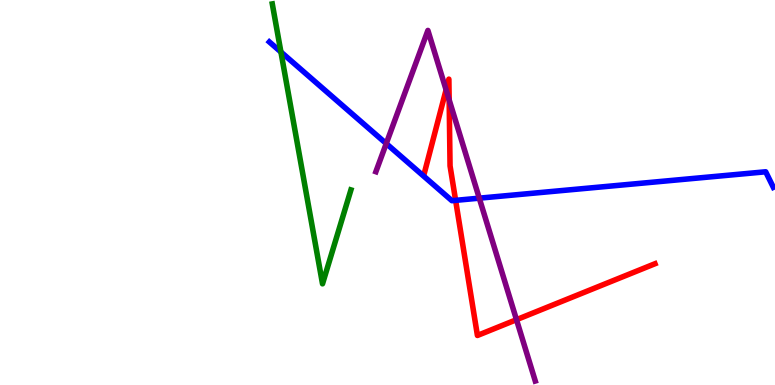[{'lines': ['blue', 'red'], 'intersections': [{'x': 5.88, 'y': 4.8}]}, {'lines': ['green', 'red'], 'intersections': []}, {'lines': ['purple', 'red'], 'intersections': [{'x': 5.76, 'y': 7.67}, {'x': 5.8, 'y': 7.41}, {'x': 6.66, 'y': 1.7}]}, {'lines': ['blue', 'green'], 'intersections': [{'x': 3.62, 'y': 8.65}]}, {'lines': ['blue', 'purple'], 'intersections': [{'x': 4.98, 'y': 6.27}, {'x': 6.18, 'y': 4.85}]}, {'lines': ['green', 'purple'], 'intersections': []}]